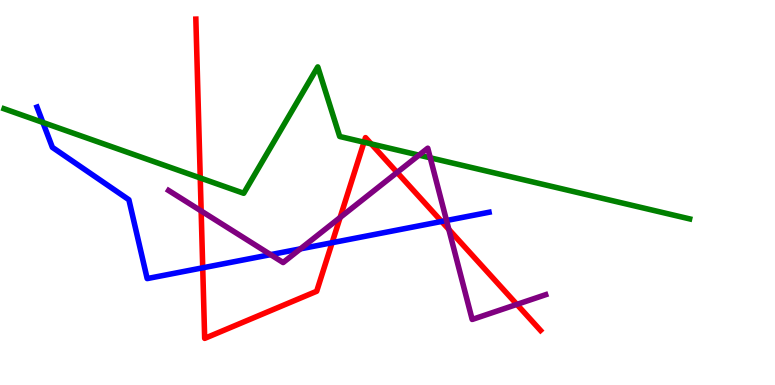[{'lines': ['blue', 'red'], 'intersections': [{'x': 2.62, 'y': 3.04}, {'x': 4.29, 'y': 3.7}, {'x': 5.7, 'y': 4.25}]}, {'lines': ['green', 'red'], 'intersections': [{'x': 2.58, 'y': 5.38}, {'x': 4.7, 'y': 6.31}, {'x': 4.79, 'y': 6.26}]}, {'lines': ['purple', 'red'], 'intersections': [{'x': 2.6, 'y': 4.52}, {'x': 4.39, 'y': 4.35}, {'x': 5.12, 'y': 5.52}, {'x': 5.79, 'y': 4.04}, {'x': 6.67, 'y': 2.09}]}, {'lines': ['blue', 'green'], 'intersections': [{'x': 0.553, 'y': 6.82}]}, {'lines': ['blue', 'purple'], 'intersections': [{'x': 3.49, 'y': 3.39}, {'x': 3.88, 'y': 3.54}, {'x': 5.76, 'y': 4.27}]}, {'lines': ['green', 'purple'], 'intersections': [{'x': 5.41, 'y': 5.97}, {'x': 5.55, 'y': 5.9}]}]